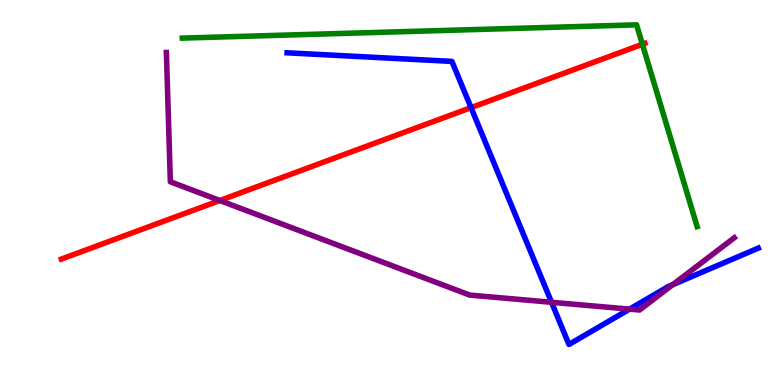[{'lines': ['blue', 'red'], 'intersections': [{'x': 6.08, 'y': 7.2}]}, {'lines': ['green', 'red'], 'intersections': [{'x': 8.29, 'y': 8.85}]}, {'lines': ['purple', 'red'], 'intersections': [{'x': 2.84, 'y': 4.79}]}, {'lines': ['blue', 'green'], 'intersections': []}, {'lines': ['blue', 'purple'], 'intersections': [{'x': 7.12, 'y': 2.15}, {'x': 8.12, 'y': 1.97}, {'x': 8.68, 'y': 2.61}]}, {'lines': ['green', 'purple'], 'intersections': []}]